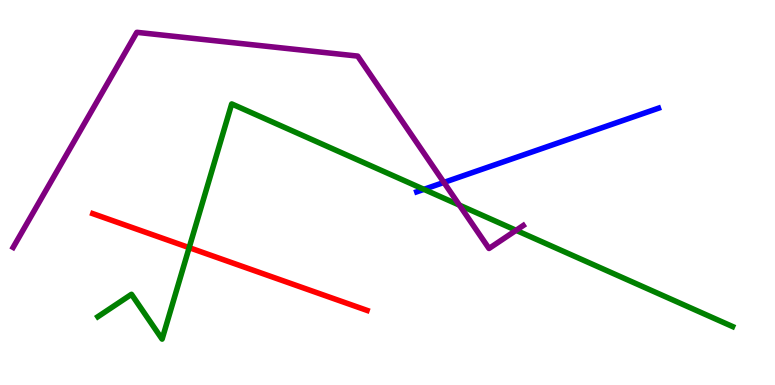[{'lines': ['blue', 'red'], 'intersections': []}, {'lines': ['green', 'red'], 'intersections': [{'x': 2.44, 'y': 3.57}]}, {'lines': ['purple', 'red'], 'intersections': []}, {'lines': ['blue', 'green'], 'intersections': [{'x': 5.47, 'y': 5.08}]}, {'lines': ['blue', 'purple'], 'intersections': [{'x': 5.73, 'y': 5.26}]}, {'lines': ['green', 'purple'], 'intersections': [{'x': 5.93, 'y': 4.67}, {'x': 6.66, 'y': 4.02}]}]